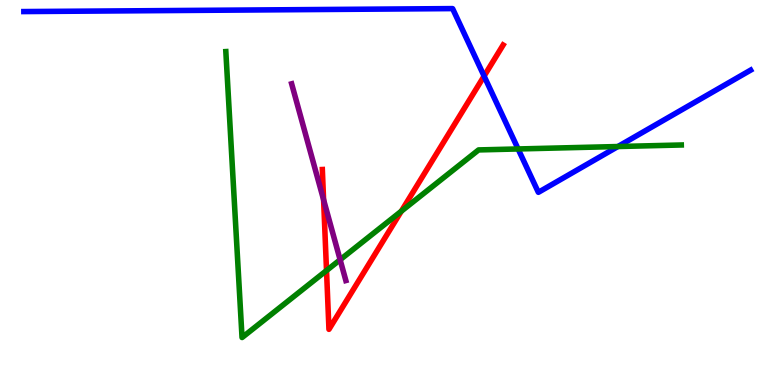[{'lines': ['blue', 'red'], 'intersections': [{'x': 6.25, 'y': 8.02}]}, {'lines': ['green', 'red'], 'intersections': [{'x': 4.21, 'y': 2.97}, {'x': 5.18, 'y': 4.51}]}, {'lines': ['purple', 'red'], 'intersections': [{'x': 4.18, 'y': 4.81}]}, {'lines': ['blue', 'green'], 'intersections': [{'x': 6.69, 'y': 6.13}, {'x': 7.97, 'y': 6.19}]}, {'lines': ['blue', 'purple'], 'intersections': []}, {'lines': ['green', 'purple'], 'intersections': [{'x': 4.39, 'y': 3.25}]}]